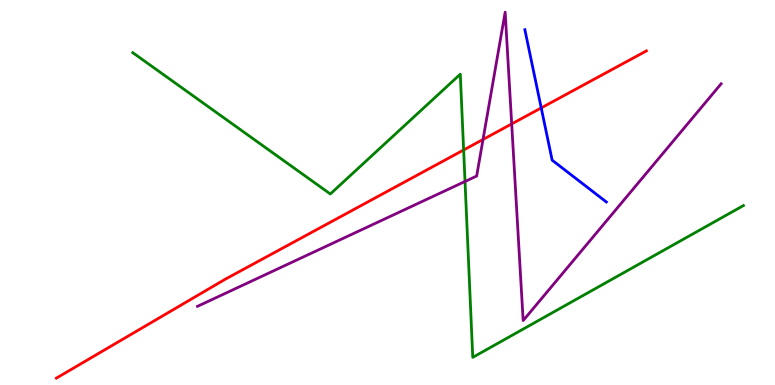[{'lines': ['blue', 'red'], 'intersections': [{'x': 6.98, 'y': 7.2}]}, {'lines': ['green', 'red'], 'intersections': [{'x': 5.98, 'y': 6.1}]}, {'lines': ['purple', 'red'], 'intersections': [{'x': 6.23, 'y': 6.38}, {'x': 6.6, 'y': 6.78}]}, {'lines': ['blue', 'green'], 'intersections': []}, {'lines': ['blue', 'purple'], 'intersections': []}, {'lines': ['green', 'purple'], 'intersections': [{'x': 6.0, 'y': 5.29}]}]